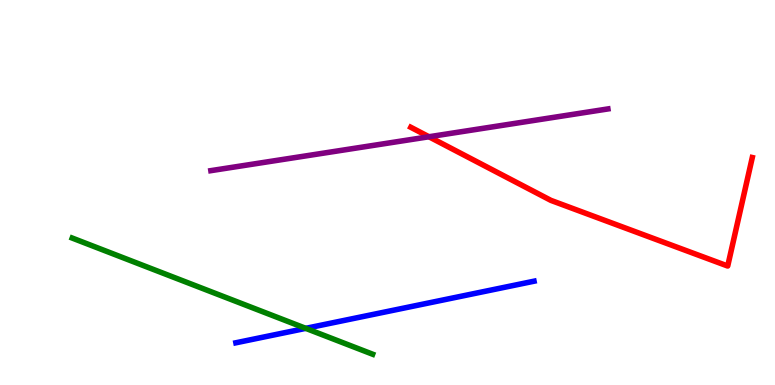[{'lines': ['blue', 'red'], 'intersections': []}, {'lines': ['green', 'red'], 'intersections': []}, {'lines': ['purple', 'red'], 'intersections': [{'x': 5.53, 'y': 6.45}]}, {'lines': ['blue', 'green'], 'intersections': [{'x': 3.95, 'y': 1.47}]}, {'lines': ['blue', 'purple'], 'intersections': []}, {'lines': ['green', 'purple'], 'intersections': []}]